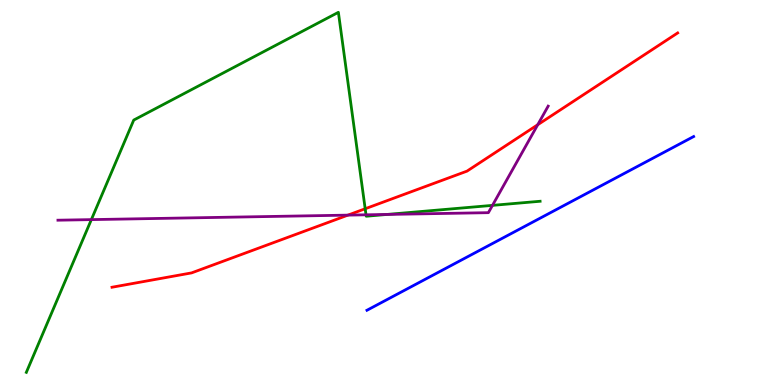[{'lines': ['blue', 'red'], 'intersections': []}, {'lines': ['green', 'red'], 'intersections': [{'x': 4.71, 'y': 4.58}]}, {'lines': ['purple', 'red'], 'intersections': [{'x': 4.49, 'y': 4.41}, {'x': 6.94, 'y': 6.76}]}, {'lines': ['blue', 'green'], 'intersections': []}, {'lines': ['blue', 'purple'], 'intersections': []}, {'lines': ['green', 'purple'], 'intersections': [{'x': 1.18, 'y': 4.3}, {'x': 4.72, 'y': 4.42}, {'x': 4.99, 'y': 4.43}, {'x': 6.35, 'y': 4.67}]}]